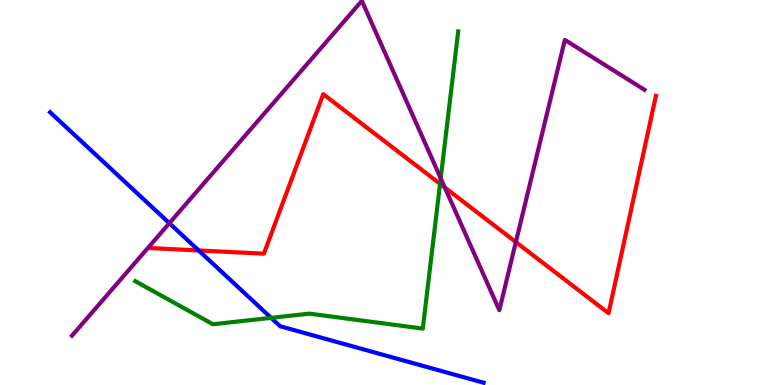[{'lines': ['blue', 'red'], 'intersections': [{'x': 2.56, 'y': 3.49}]}, {'lines': ['green', 'red'], 'intersections': [{'x': 5.68, 'y': 5.23}]}, {'lines': ['purple', 'red'], 'intersections': [{'x': 5.74, 'y': 5.13}, {'x': 6.66, 'y': 3.71}]}, {'lines': ['blue', 'green'], 'intersections': [{'x': 3.5, 'y': 1.74}]}, {'lines': ['blue', 'purple'], 'intersections': [{'x': 2.19, 'y': 4.2}]}, {'lines': ['green', 'purple'], 'intersections': [{'x': 5.69, 'y': 5.37}]}]